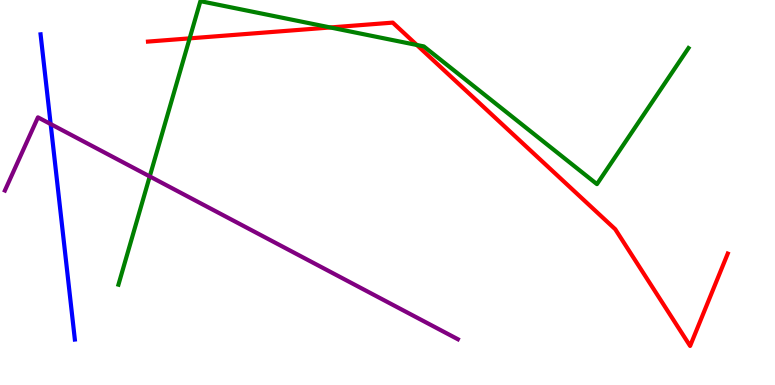[{'lines': ['blue', 'red'], 'intersections': []}, {'lines': ['green', 'red'], 'intersections': [{'x': 2.45, 'y': 9.0}, {'x': 4.26, 'y': 9.29}, {'x': 5.38, 'y': 8.83}]}, {'lines': ['purple', 'red'], 'intersections': []}, {'lines': ['blue', 'green'], 'intersections': []}, {'lines': ['blue', 'purple'], 'intersections': [{'x': 0.654, 'y': 6.78}]}, {'lines': ['green', 'purple'], 'intersections': [{'x': 1.93, 'y': 5.42}]}]